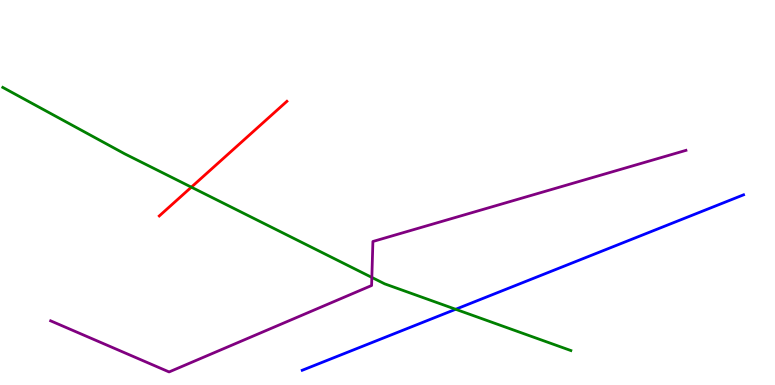[{'lines': ['blue', 'red'], 'intersections': []}, {'lines': ['green', 'red'], 'intersections': [{'x': 2.47, 'y': 5.14}]}, {'lines': ['purple', 'red'], 'intersections': []}, {'lines': ['blue', 'green'], 'intersections': [{'x': 5.88, 'y': 1.97}]}, {'lines': ['blue', 'purple'], 'intersections': []}, {'lines': ['green', 'purple'], 'intersections': [{'x': 4.8, 'y': 2.79}]}]